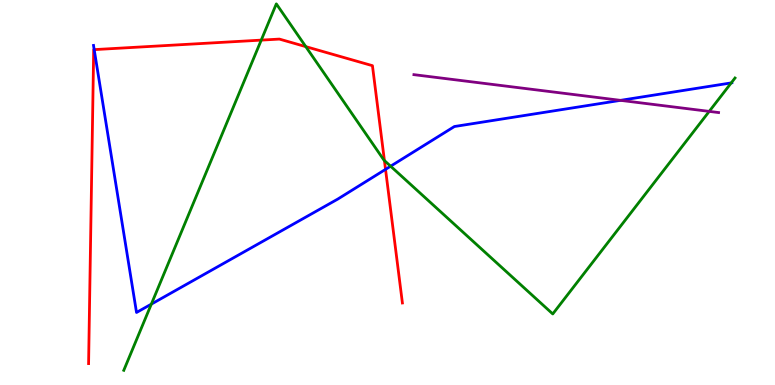[{'lines': ['blue', 'red'], 'intersections': [{'x': 1.22, 'y': 8.71}, {'x': 4.97, 'y': 5.6}]}, {'lines': ['green', 'red'], 'intersections': [{'x': 3.37, 'y': 8.96}, {'x': 3.95, 'y': 8.79}, {'x': 4.96, 'y': 5.83}]}, {'lines': ['purple', 'red'], 'intersections': []}, {'lines': ['blue', 'green'], 'intersections': [{'x': 1.95, 'y': 2.1}, {'x': 5.04, 'y': 5.68}, {'x': 9.44, 'y': 7.85}]}, {'lines': ['blue', 'purple'], 'intersections': [{'x': 8.01, 'y': 7.39}]}, {'lines': ['green', 'purple'], 'intersections': [{'x': 9.15, 'y': 7.11}]}]